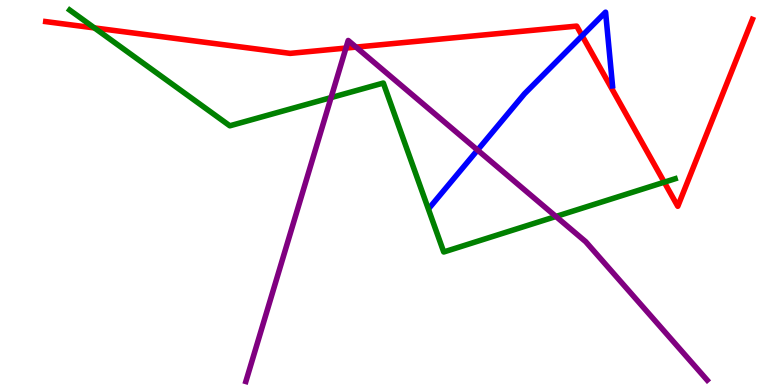[{'lines': ['blue', 'red'], 'intersections': [{'x': 7.51, 'y': 9.07}]}, {'lines': ['green', 'red'], 'intersections': [{'x': 1.22, 'y': 9.27}, {'x': 8.57, 'y': 5.27}]}, {'lines': ['purple', 'red'], 'intersections': [{'x': 4.46, 'y': 8.75}, {'x': 4.59, 'y': 8.78}]}, {'lines': ['blue', 'green'], 'intersections': []}, {'lines': ['blue', 'purple'], 'intersections': [{'x': 6.16, 'y': 6.1}]}, {'lines': ['green', 'purple'], 'intersections': [{'x': 4.27, 'y': 7.47}, {'x': 7.17, 'y': 4.38}]}]